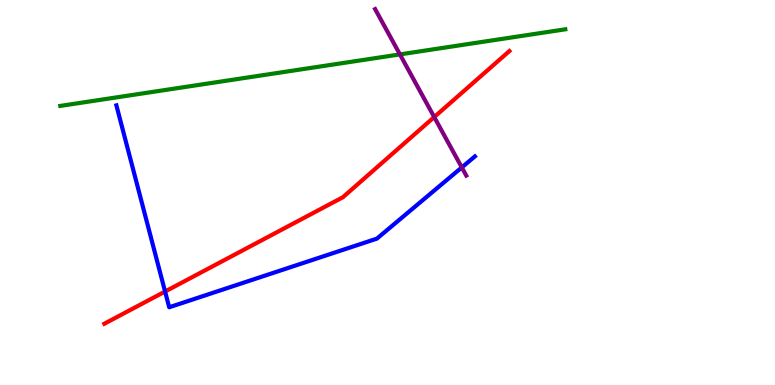[{'lines': ['blue', 'red'], 'intersections': [{'x': 2.13, 'y': 2.43}]}, {'lines': ['green', 'red'], 'intersections': []}, {'lines': ['purple', 'red'], 'intersections': [{'x': 5.6, 'y': 6.96}]}, {'lines': ['blue', 'green'], 'intersections': []}, {'lines': ['blue', 'purple'], 'intersections': [{'x': 5.96, 'y': 5.65}]}, {'lines': ['green', 'purple'], 'intersections': [{'x': 5.16, 'y': 8.59}]}]